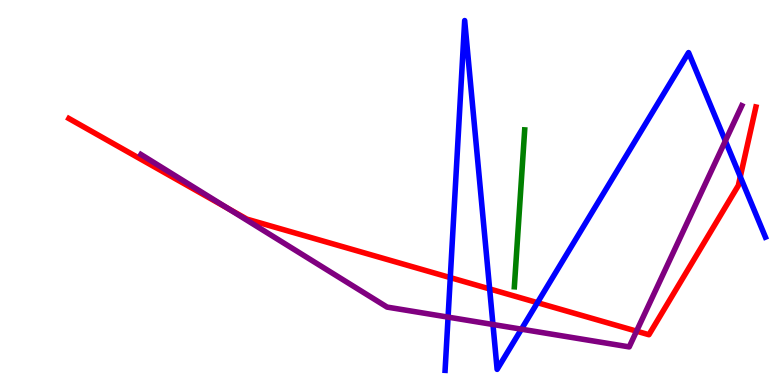[{'lines': ['blue', 'red'], 'intersections': [{'x': 5.81, 'y': 2.79}, {'x': 6.32, 'y': 2.5}, {'x': 6.93, 'y': 2.14}, {'x': 9.55, 'y': 5.41}]}, {'lines': ['green', 'red'], 'intersections': []}, {'lines': ['purple', 'red'], 'intersections': [{'x': 2.94, 'y': 4.59}, {'x': 8.21, 'y': 1.4}]}, {'lines': ['blue', 'green'], 'intersections': []}, {'lines': ['blue', 'purple'], 'intersections': [{'x': 5.78, 'y': 1.76}, {'x': 6.36, 'y': 1.57}, {'x': 6.73, 'y': 1.45}, {'x': 9.36, 'y': 6.34}]}, {'lines': ['green', 'purple'], 'intersections': []}]